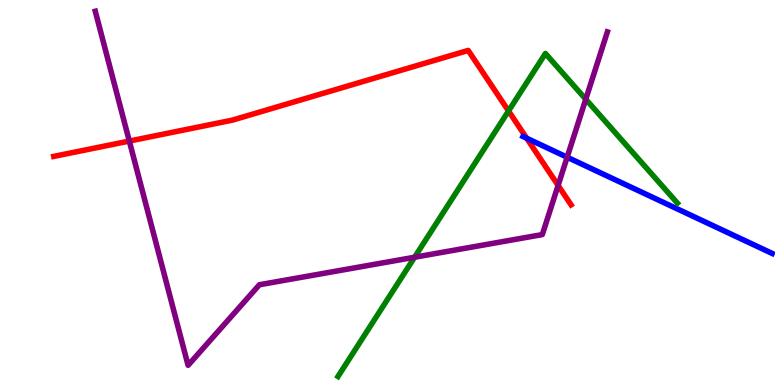[{'lines': ['blue', 'red'], 'intersections': [{'x': 6.8, 'y': 6.41}]}, {'lines': ['green', 'red'], 'intersections': [{'x': 6.56, 'y': 7.12}]}, {'lines': ['purple', 'red'], 'intersections': [{'x': 1.67, 'y': 6.34}, {'x': 7.2, 'y': 5.18}]}, {'lines': ['blue', 'green'], 'intersections': []}, {'lines': ['blue', 'purple'], 'intersections': [{'x': 7.32, 'y': 5.92}]}, {'lines': ['green', 'purple'], 'intersections': [{'x': 5.35, 'y': 3.32}, {'x': 7.56, 'y': 7.42}]}]